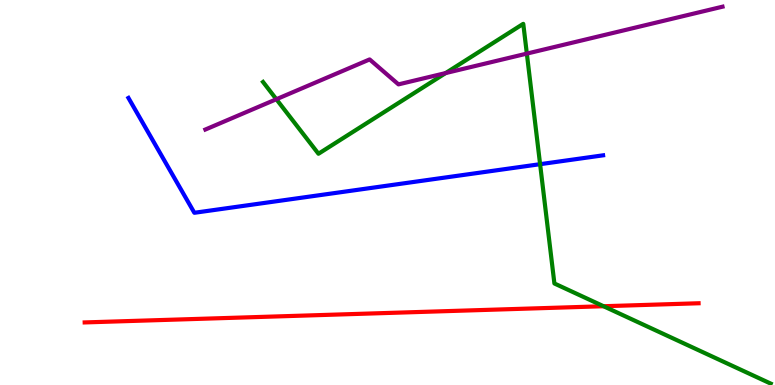[{'lines': ['blue', 'red'], 'intersections': []}, {'lines': ['green', 'red'], 'intersections': [{'x': 7.79, 'y': 2.05}]}, {'lines': ['purple', 'red'], 'intersections': []}, {'lines': ['blue', 'green'], 'intersections': [{'x': 6.97, 'y': 5.74}]}, {'lines': ['blue', 'purple'], 'intersections': []}, {'lines': ['green', 'purple'], 'intersections': [{'x': 3.57, 'y': 7.42}, {'x': 5.75, 'y': 8.1}, {'x': 6.8, 'y': 8.61}]}]